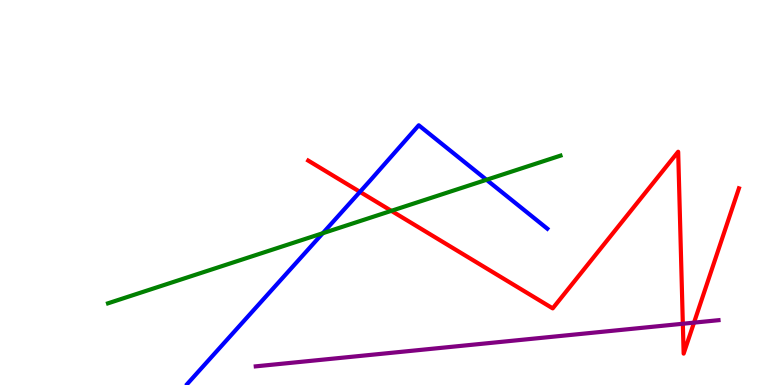[{'lines': ['blue', 'red'], 'intersections': [{'x': 4.64, 'y': 5.02}]}, {'lines': ['green', 'red'], 'intersections': [{'x': 5.05, 'y': 4.52}]}, {'lines': ['purple', 'red'], 'intersections': [{'x': 8.81, 'y': 1.59}, {'x': 8.96, 'y': 1.62}]}, {'lines': ['blue', 'green'], 'intersections': [{'x': 4.16, 'y': 3.94}, {'x': 6.28, 'y': 5.33}]}, {'lines': ['blue', 'purple'], 'intersections': []}, {'lines': ['green', 'purple'], 'intersections': []}]